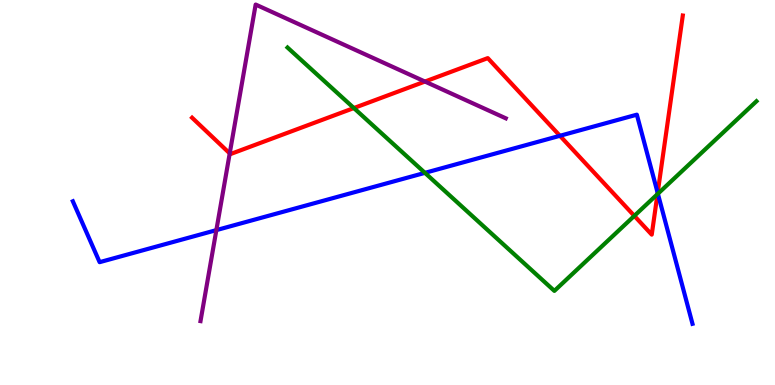[{'lines': ['blue', 'red'], 'intersections': [{'x': 7.22, 'y': 6.47}, {'x': 8.49, 'y': 4.99}]}, {'lines': ['green', 'red'], 'intersections': [{'x': 4.57, 'y': 7.19}, {'x': 8.18, 'y': 4.39}, {'x': 8.48, 'y': 4.96}]}, {'lines': ['purple', 'red'], 'intersections': [{'x': 2.96, 'y': 6.02}, {'x': 5.48, 'y': 7.88}]}, {'lines': ['blue', 'green'], 'intersections': [{'x': 5.48, 'y': 5.51}, {'x': 8.49, 'y': 4.97}]}, {'lines': ['blue', 'purple'], 'intersections': [{'x': 2.79, 'y': 4.02}]}, {'lines': ['green', 'purple'], 'intersections': []}]